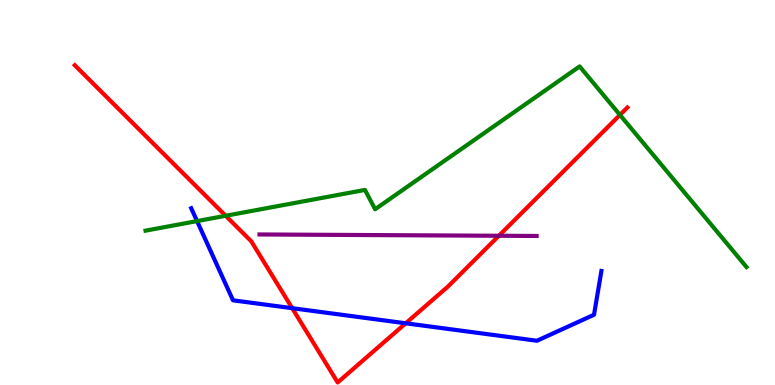[{'lines': ['blue', 'red'], 'intersections': [{'x': 3.77, 'y': 2.0}, {'x': 5.24, 'y': 1.6}]}, {'lines': ['green', 'red'], 'intersections': [{'x': 2.91, 'y': 4.4}, {'x': 8.0, 'y': 7.02}]}, {'lines': ['purple', 'red'], 'intersections': [{'x': 6.44, 'y': 3.88}]}, {'lines': ['blue', 'green'], 'intersections': [{'x': 2.54, 'y': 4.26}]}, {'lines': ['blue', 'purple'], 'intersections': []}, {'lines': ['green', 'purple'], 'intersections': []}]